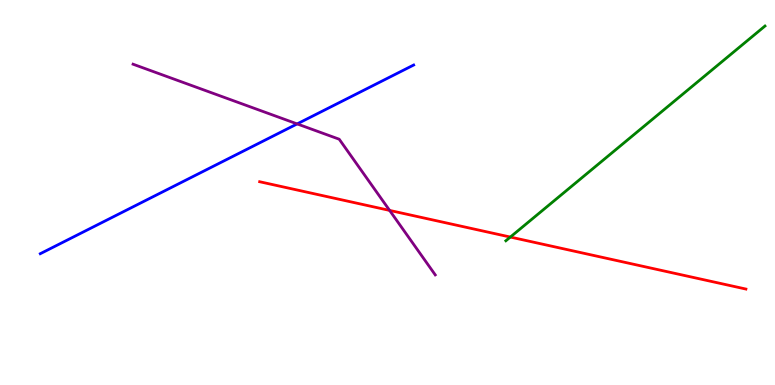[{'lines': ['blue', 'red'], 'intersections': []}, {'lines': ['green', 'red'], 'intersections': [{'x': 6.59, 'y': 3.84}]}, {'lines': ['purple', 'red'], 'intersections': [{'x': 5.03, 'y': 4.53}]}, {'lines': ['blue', 'green'], 'intersections': []}, {'lines': ['blue', 'purple'], 'intersections': [{'x': 3.83, 'y': 6.78}]}, {'lines': ['green', 'purple'], 'intersections': []}]